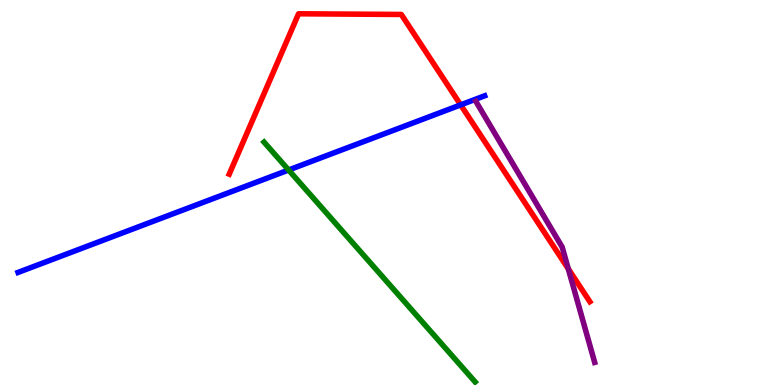[{'lines': ['blue', 'red'], 'intersections': [{'x': 5.94, 'y': 7.28}]}, {'lines': ['green', 'red'], 'intersections': []}, {'lines': ['purple', 'red'], 'intersections': [{'x': 7.33, 'y': 3.02}]}, {'lines': ['blue', 'green'], 'intersections': [{'x': 3.72, 'y': 5.58}]}, {'lines': ['blue', 'purple'], 'intersections': []}, {'lines': ['green', 'purple'], 'intersections': []}]